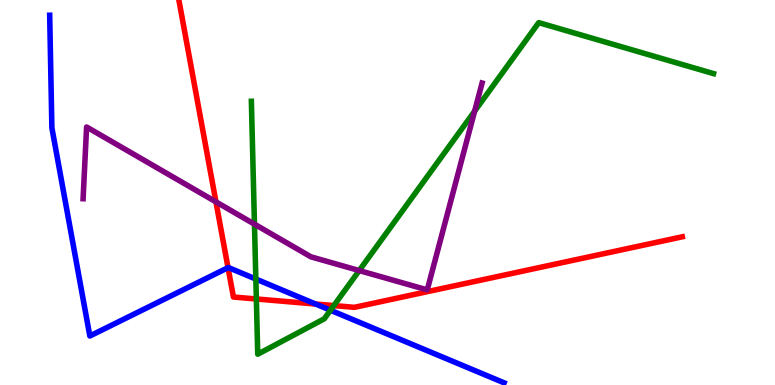[{'lines': ['blue', 'red'], 'intersections': [{'x': 2.94, 'y': 3.05}, {'x': 4.07, 'y': 2.1}]}, {'lines': ['green', 'red'], 'intersections': [{'x': 3.31, 'y': 2.23}, {'x': 4.31, 'y': 2.06}]}, {'lines': ['purple', 'red'], 'intersections': [{'x': 2.79, 'y': 4.76}]}, {'lines': ['blue', 'green'], 'intersections': [{'x': 3.3, 'y': 2.75}, {'x': 4.26, 'y': 1.94}]}, {'lines': ['blue', 'purple'], 'intersections': []}, {'lines': ['green', 'purple'], 'intersections': [{'x': 3.28, 'y': 4.18}, {'x': 4.63, 'y': 2.97}, {'x': 6.12, 'y': 7.11}]}]